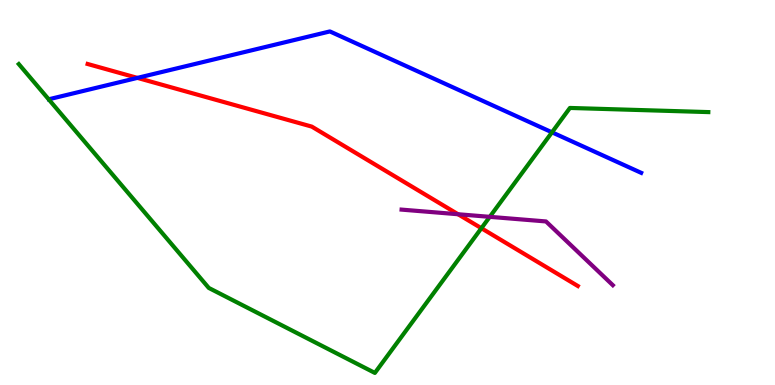[{'lines': ['blue', 'red'], 'intersections': [{'x': 1.77, 'y': 7.98}]}, {'lines': ['green', 'red'], 'intersections': [{'x': 6.21, 'y': 4.07}]}, {'lines': ['purple', 'red'], 'intersections': [{'x': 5.91, 'y': 4.44}]}, {'lines': ['blue', 'green'], 'intersections': [{'x': 7.12, 'y': 6.56}]}, {'lines': ['blue', 'purple'], 'intersections': []}, {'lines': ['green', 'purple'], 'intersections': [{'x': 6.32, 'y': 4.37}]}]